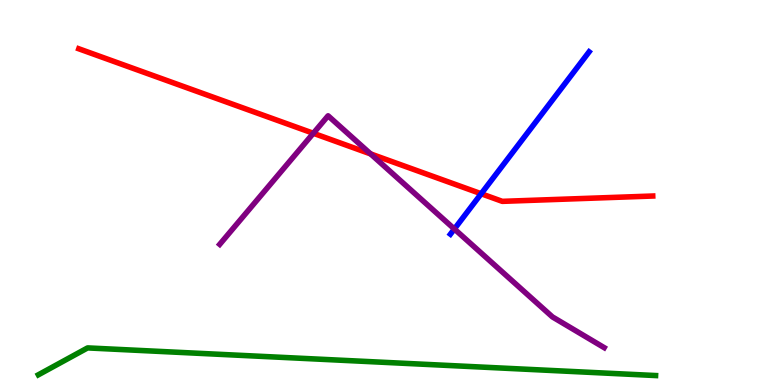[{'lines': ['blue', 'red'], 'intersections': [{'x': 6.21, 'y': 4.97}]}, {'lines': ['green', 'red'], 'intersections': []}, {'lines': ['purple', 'red'], 'intersections': [{'x': 4.04, 'y': 6.54}, {'x': 4.78, 'y': 6.0}]}, {'lines': ['blue', 'green'], 'intersections': []}, {'lines': ['blue', 'purple'], 'intersections': [{'x': 5.86, 'y': 4.05}]}, {'lines': ['green', 'purple'], 'intersections': []}]